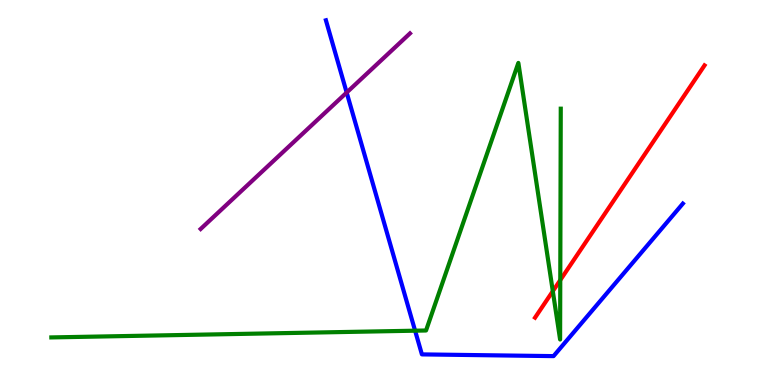[{'lines': ['blue', 'red'], 'intersections': []}, {'lines': ['green', 'red'], 'intersections': [{'x': 7.13, 'y': 2.44}, {'x': 7.23, 'y': 2.72}]}, {'lines': ['purple', 'red'], 'intersections': []}, {'lines': ['blue', 'green'], 'intersections': [{'x': 5.36, 'y': 1.41}]}, {'lines': ['blue', 'purple'], 'intersections': [{'x': 4.47, 'y': 7.6}]}, {'lines': ['green', 'purple'], 'intersections': []}]